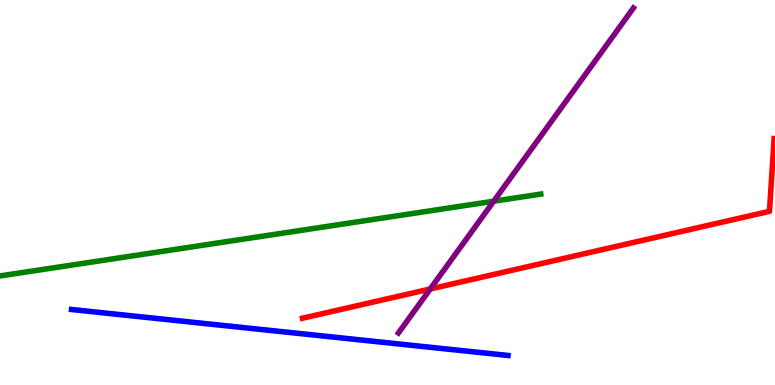[{'lines': ['blue', 'red'], 'intersections': []}, {'lines': ['green', 'red'], 'intersections': []}, {'lines': ['purple', 'red'], 'intersections': [{'x': 5.55, 'y': 2.49}]}, {'lines': ['blue', 'green'], 'intersections': []}, {'lines': ['blue', 'purple'], 'intersections': []}, {'lines': ['green', 'purple'], 'intersections': [{'x': 6.37, 'y': 4.77}]}]